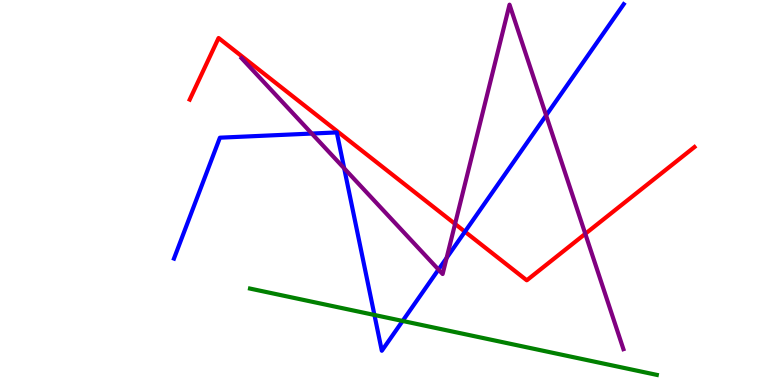[{'lines': ['blue', 'red'], 'intersections': [{'x': 6.0, 'y': 3.98}]}, {'lines': ['green', 'red'], 'intersections': []}, {'lines': ['purple', 'red'], 'intersections': [{'x': 5.87, 'y': 4.18}, {'x': 7.55, 'y': 3.93}]}, {'lines': ['blue', 'green'], 'intersections': [{'x': 4.83, 'y': 1.82}, {'x': 5.2, 'y': 1.66}]}, {'lines': ['blue', 'purple'], 'intersections': [{'x': 4.02, 'y': 6.53}, {'x': 4.44, 'y': 5.63}, {'x': 5.66, 'y': 3.0}, {'x': 5.76, 'y': 3.3}, {'x': 7.05, 'y': 7.0}]}, {'lines': ['green', 'purple'], 'intersections': []}]